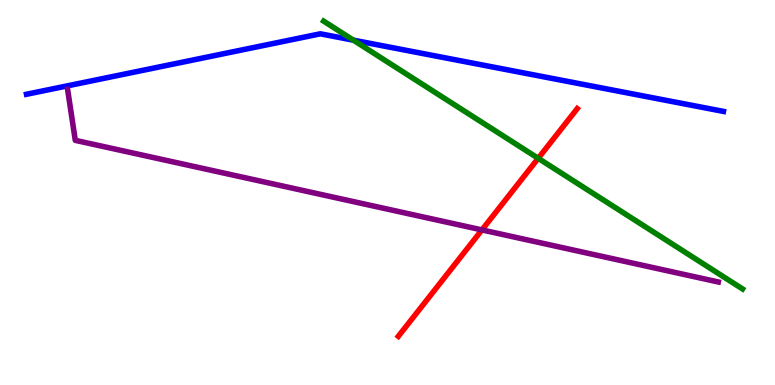[{'lines': ['blue', 'red'], 'intersections': []}, {'lines': ['green', 'red'], 'intersections': [{'x': 6.94, 'y': 5.89}]}, {'lines': ['purple', 'red'], 'intersections': [{'x': 6.22, 'y': 4.03}]}, {'lines': ['blue', 'green'], 'intersections': [{'x': 4.56, 'y': 8.96}]}, {'lines': ['blue', 'purple'], 'intersections': []}, {'lines': ['green', 'purple'], 'intersections': []}]